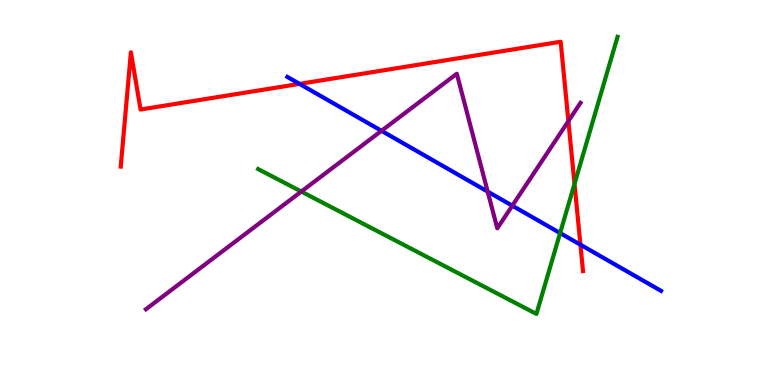[{'lines': ['blue', 'red'], 'intersections': [{'x': 3.86, 'y': 7.82}, {'x': 7.49, 'y': 3.64}]}, {'lines': ['green', 'red'], 'intersections': [{'x': 7.41, 'y': 5.22}]}, {'lines': ['purple', 'red'], 'intersections': [{'x': 7.33, 'y': 6.85}]}, {'lines': ['blue', 'green'], 'intersections': [{'x': 7.23, 'y': 3.95}]}, {'lines': ['blue', 'purple'], 'intersections': [{'x': 4.92, 'y': 6.6}, {'x': 6.29, 'y': 5.02}, {'x': 6.61, 'y': 4.66}]}, {'lines': ['green', 'purple'], 'intersections': [{'x': 3.89, 'y': 5.02}]}]